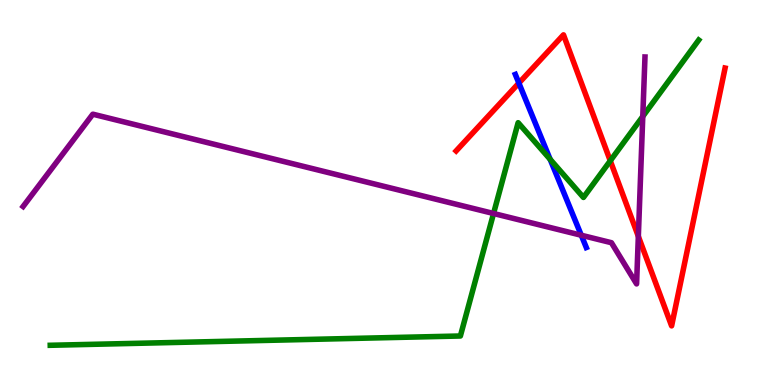[{'lines': ['blue', 'red'], 'intersections': [{'x': 6.7, 'y': 7.84}]}, {'lines': ['green', 'red'], 'intersections': [{'x': 7.87, 'y': 5.82}]}, {'lines': ['purple', 'red'], 'intersections': [{'x': 8.24, 'y': 3.86}]}, {'lines': ['blue', 'green'], 'intersections': [{'x': 7.1, 'y': 5.86}]}, {'lines': ['blue', 'purple'], 'intersections': [{'x': 7.5, 'y': 3.89}]}, {'lines': ['green', 'purple'], 'intersections': [{'x': 6.37, 'y': 4.45}, {'x': 8.29, 'y': 6.98}]}]